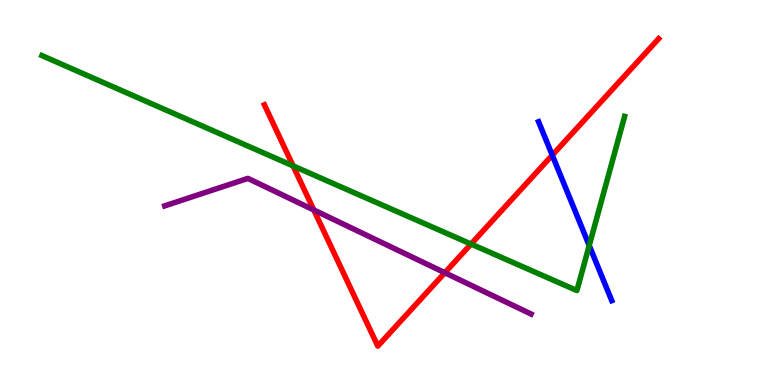[{'lines': ['blue', 'red'], 'intersections': [{'x': 7.13, 'y': 5.97}]}, {'lines': ['green', 'red'], 'intersections': [{'x': 3.78, 'y': 5.69}, {'x': 6.08, 'y': 3.66}]}, {'lines': ['purple', 'red'], 'intersections': [{'x': 4.05, 'y': 4.55}, {'x': 5.74, 'y': 2.92}]}, {'lines': ['blue', 'green'], 'intersections': [{'x': 7.6, 'y': 3.62}]}, {'lines': ['blue', 'purple'], 'intersections': []}, {'lines': ['green', 'purple'], 'intersections': []}]